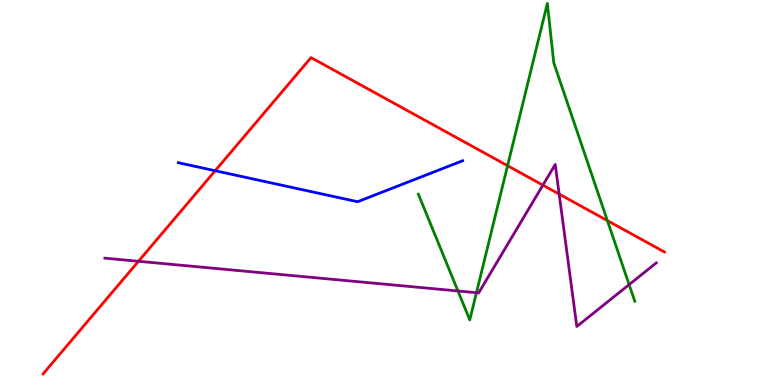[{'lines': ['blue', 'red'], 'intersections': [{'x': 2.78, 'y': 5.57}]}, {'lines': ['green', 'red'], 'intersections': [{'x': 6.55, 'y': 5.7}, {'x': 7.84, 'y': 4.27}]}, {'lines': ['purple', 'red'], 'intersections': [{'x': 1.79, 'y': 3.21}, {'x': 7.01, 'y': 5.19}, {'x': 7.21, 'y': 4.96}]}, {'lines': ['blue', 'green'], 'intersections': []}, {'lines': ['blue', 'purple'], 'intersections': []}, {'lines': ['green', 'purple'], 'intersections': [{'x': 5.91, 'y': 2.44}, {'x': 6.15, 'y': 2.4}, {'x': 8.12, 'y': 2.61}]}]